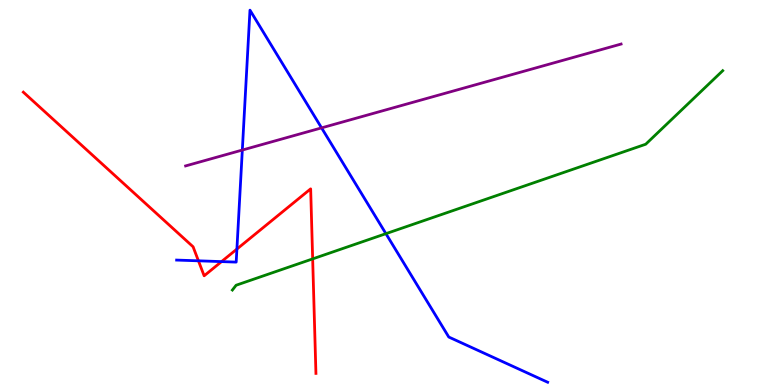[{'lines': ['blue', 'red'], 'intersections': [{'x': 2.56, 'y': 3.23}, {'x': 2.86, 'y': 3.21}, {'x': 3.06, 'y': 3.53}]}, {'lines': ['green', 'red'], 'intersections': [{'x': 4.03, 'y': 3.28}]}, {'lines': ['purple', 'red'], 'intersections': []}, {'lines': ['blue', 'green'], 'intersections': [{'x': 4.98, 'y': 3.93}]}, {'lines': ['blue', 'purple'], 'intersections': [{'x': 3.13, 'y': 6.1}, {'x': 4.15, 'y': 6.68}]}, {'lines': ['green', 'purple'], 'intersections': []}]